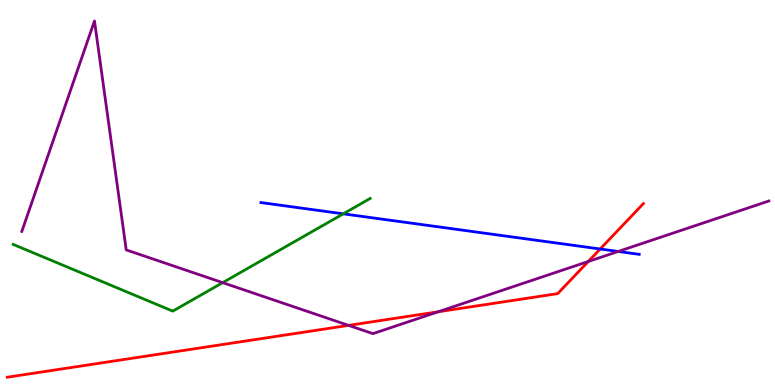[{'lines': ['blue', 'red'], 'intersections': [{'x': 7.74, 'y': 3.53}]}, {'lines': ['green', 'red'], 'intersections': []}, {'lines': ['purple', 'red'], 'intersections': [{'x': 4.5, 'y': 1.55}, {'x': 5.65, 'y': 1.9}, {'x': 7.59, 'y': 3.21}]}, {'lines': ['blue', 'green'], 'intersections': [{'x': 4.43, 'y': 4.45}]}, {'lines': ['blue', 'purple'], 'intersections': [{'x': 7.98, 'y': 3.47}]}, {'lines': ['green', 'purple'], 'intersections': [{'x': 2.87, 'y': 2.66}]}]